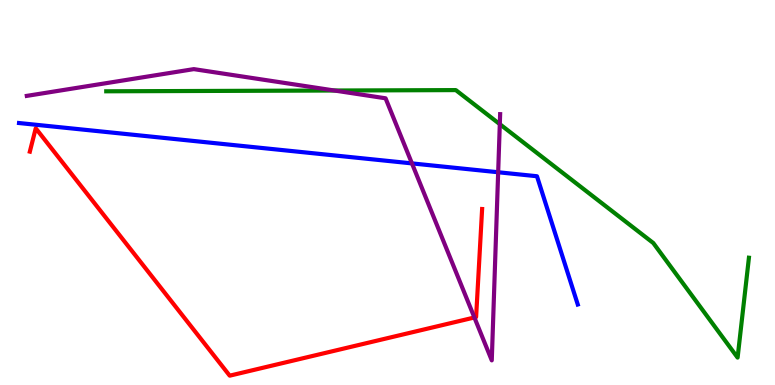[{'lines': ['blue', 'red'], 'intersections': []}, {'lines': ['green', 'red'], 'intersections': []}, {'lines': ['purple', 'red'], 'intersections': [{'x': 6.12, 'y': 1.75}]}, {'lines': ['blue', 'green'], 'intersections': []}, {'lines': ['blue', 'purple'], 'intersections': [{'x': 5.32, 'y': 5.76}, {'x': 6.43, 'y': 5.53}]}, {'lines': ['green', 'purple'], 'intersections': [{'x': 4.31, 'y': 7.65}, {'x': 6.45, 'y': 6.77}]}]